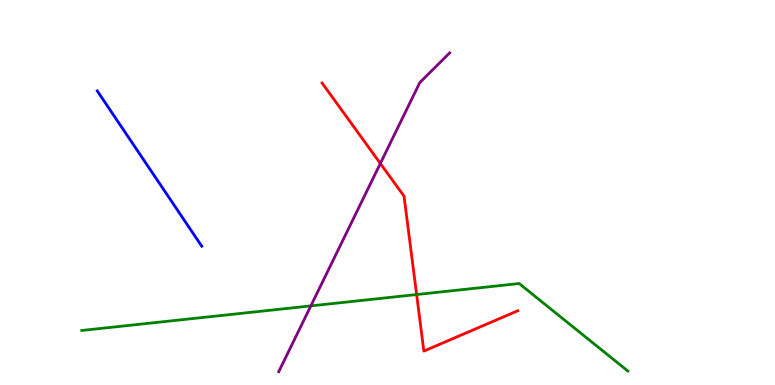[{'lines': ['blue', 'red'], 'intersections': []}, {'lines': ['green', 'red'], 'intersections': [{'x': 5.38, 'y': 2.35}]}, {'lines': ['purple', 'red'], 'intersections': [{'x': 4.91, 'y': 5.75}]}, {'lines': ['blue', 'green'], 'intersections': []}, {'lines': ['blue', 'purple'], 'intersections': []}, {'lines': ['green', 'purple'], 'intersections': [{'x': 4.01, 'y': 2.05}]}]